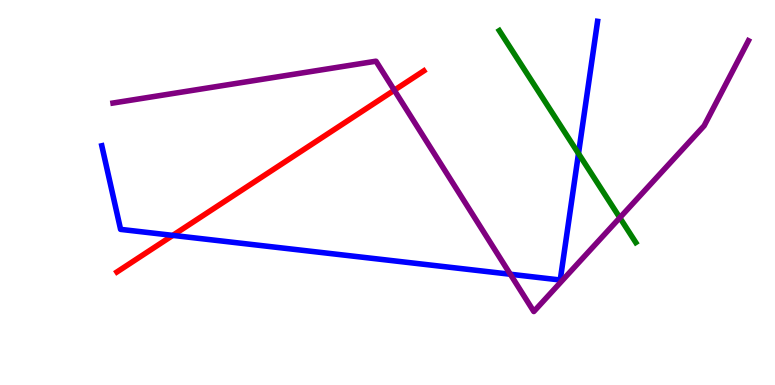[{'lines': ['blue', 'red'], 'intersections': [{'x': 2.23, 'y': 3.89}]}, {'lines': ['green', 'red'], 'intersections': []}, {'lines': ['purple', 'red'], 'intersections': [{'x': 5.09, 'y': 7.66}]}, {'lines': ['blue', 'green'], 'intersections': [{'x': 7.46, 'y': 6.01}]}, {'lines': ['blue', 'purple'], 'intersections': [{'x': 6.58, 'y': 2.88}]}, {'lines': ['green', 'purple'], 'intersections': [{'x': 8.0, 'y': 4.34}]}]